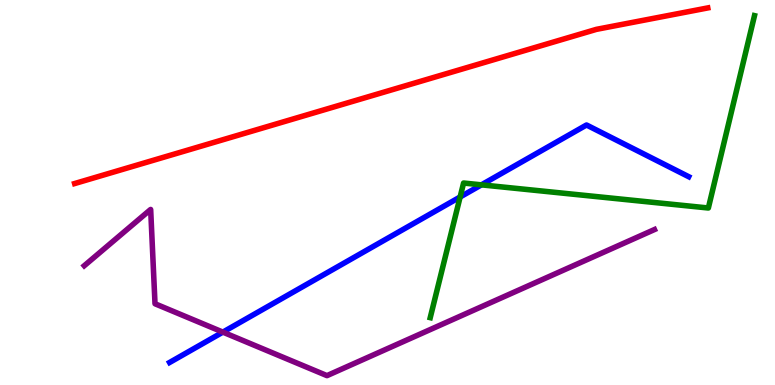[{'lines': ['blue', 'red'], 'intersections': []}, {'lines': ['green', 'red'], 'intersections': []}, {'lines': ['purple', 'red'], 'intersections': []}, {'lines': ['blue', 'green'], 'intersections': [{'x': 5.94, 'y': 4.88}, {'x': 6.21, 'y': 5.2}]}, {'lines': ['blue', 'purple'], 'intersections': [{'x': 2.88, 'y': 1.37}]}, {'lines': ['green', 'purple'], 'intersections': []}]